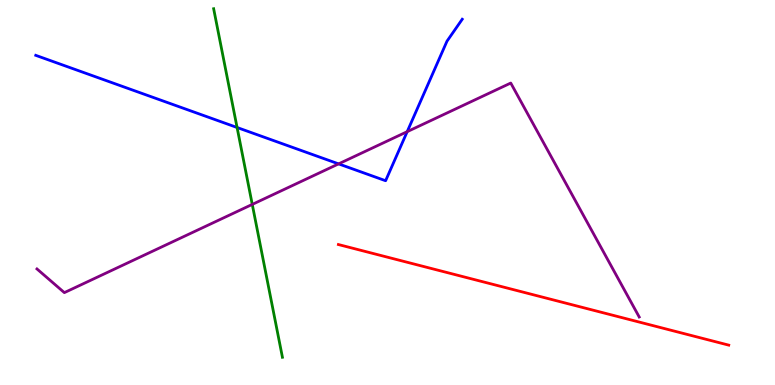[{'lines': ['blue', 'red'], 'intersections': []}, {'lines': ['green', 'red'], 'intersections': []}, {'lines': ['purple', 'red'], 'intersections': []}, {'lines': ['blue', 'green'], 'intersections': [{'x': 3.06, 'y': 6.69}]}, {'lines': ['blue', 'purple'], 'intersections': [{'x': 4.37, 'y': 5.74}, {'x': 5.25, 'y': 6.58}]}, {'lines': ['green', 'purple'], 'intersections': [{'x': 3.26, 'y': 4.69}]}]